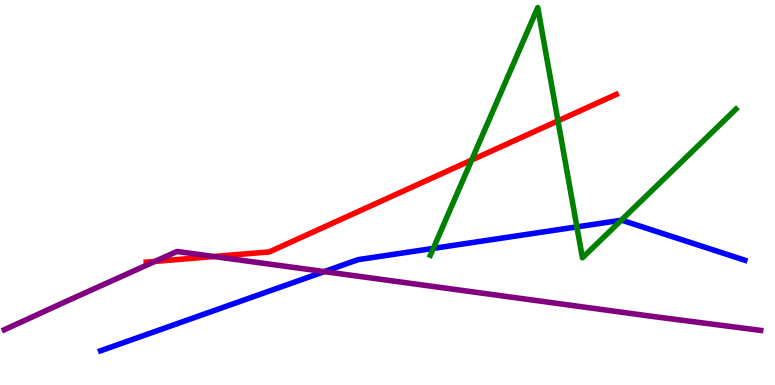[{'lines': ['blue', 'red'], 'intersections': []}, {'lines': ['green', 'red'], 'intersections': [{'x': 6.09, 'y': 5.84}, {'x': 7.2, 'y': 6.86}]}, {'lines': ['purple', 'red'], 'intersections': [{'x': 2.0, 'y': 3.21}, {'x': 2.76, 'y': 3.34}]}, {'lines': ['blue', 'green'], 'intersections': [{'x': 5.59, 'y': 3.55}, {'x': 7.44, 'y': 4.11}, {'x': 8.02, 'y': 4.28}]}, {'lines': ['blue', 'purple'], 'intersections': [{'x': 4.18, 'y': 2.95}]}, {'lines': ['green', 'purple'], 'intersections': []}]